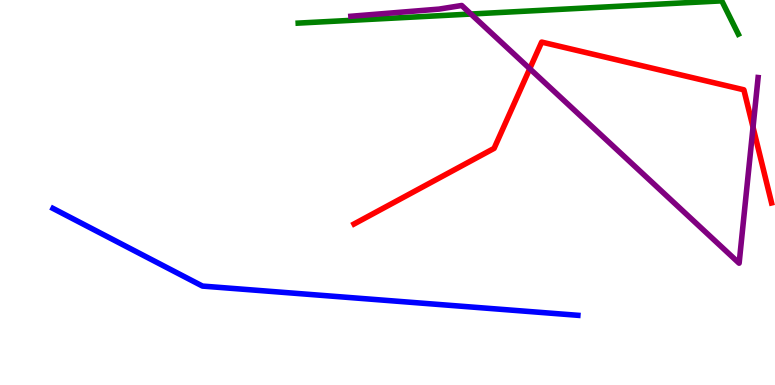[{'lines': ['blue', 'red'], 'intersections': []}, {'lines': ['green', 'red'], 'intersections': []}, {'lines': ['purple', 'red'], 'intersections': [{'x': 6.84, 'y': 8.22}, {'x': 9.72, 'y': 6.7}]}, {'lines': ['blue', 'green'], 'intersections': []}, {'lines': ['blue', 'purple'], 'intersections': []}, {'lines': ['green', 'purple'], 'intersections': [{'x': 6.08, 'y': 9.64}]}]